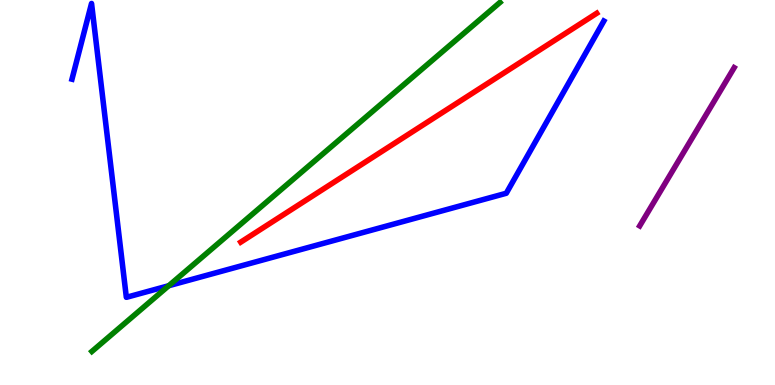[{'lines': ['blue', 'red'], 'intersections': []}, {'lines': ['green', 'red'], 'intersections': []}, {'lines': ['purple', 'red'], 'intersections': []}, {'lines': ['blue', 'green'], 'intersections': [{'x': 2.18, 'y': 2.58}]}, {'lines': ['blue', 'purple'], 'intersections': []}, {'lines': ['green', 'purple'], 'intersections': []}]